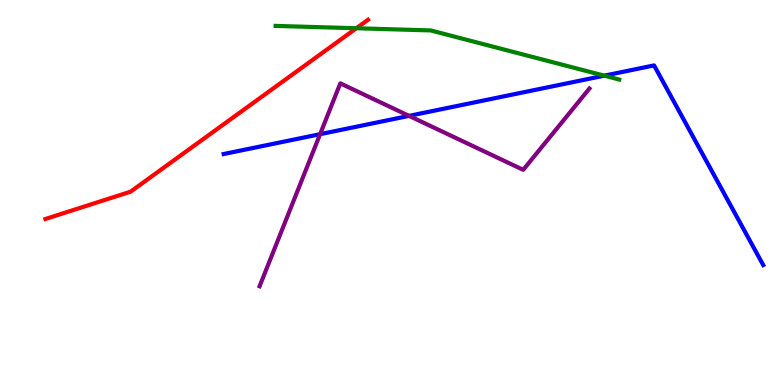[{'lines': ['blue', 'red'], 'intersections': []}, {'lines': ['green', 'red'], 'intersections': [{'x': 4.6, 'y': 9.27}]}, {'lines': ['purple', 'red'], 'intersections': []}, {'lines': ['blue', 'green'], 'intersections': [{'x': 7.8, 'y': 8.03}]}, {'lines': ['blue', 'purple'], 'intersections': [{'x': 4.13, 'y': 6.51}, {'x': 5.28, 'y': 6.99}]}, {'lines': ['green', 'purple'], 'intersections': []}]